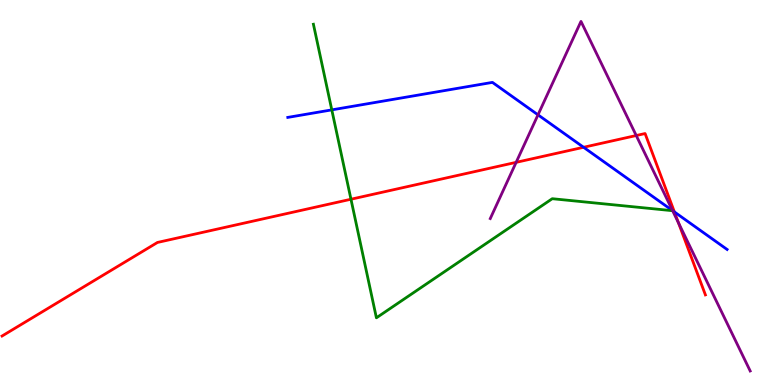[{'lines': ['blue', 'red'], 'intersections': [{'x': 7.53, 'y': 6.17}, {'x': 8.7, 'y': 4.5}]}, {'lines': ['green', 'red'], 'intersections': [{'x': 4.53, 'y': 4.83}]}, {'lines': ['purple', 'red'], 'intersections': [{'x': 6.66, 'y': 5.78}, {'x': 8.21, 'y': 6.48}, {'x': 8.75, 'y': 4.22}]}, {'lines': ['blue', 'green'], 'intersections': [{'x': 4.28, 'y': 7.15}]}, {'lines': ['blue', 'purple'], 'intersections': [{'x': 6.94, 'y': 7.02}, {'x': 8.68, 'y': 4.53}]}, {'lines': ['green', 'purple'], 'intersections': [{'x': 8.68, 'y': 4.53}]}]